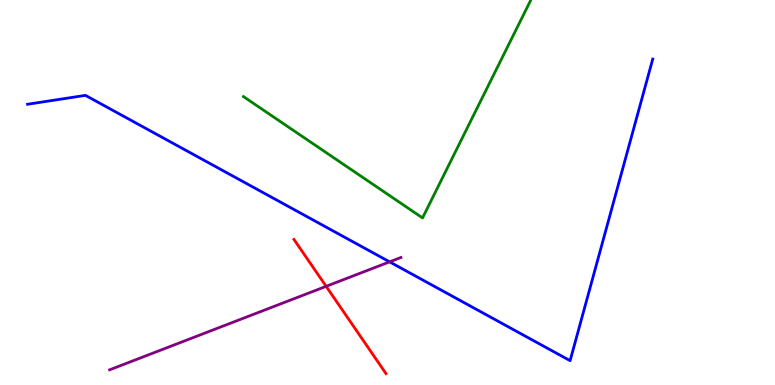[{'lines': ['blue', 'red'], 'intersections': []}, {'lines': ['green', 'red'], 'intersections': []}, {'lines': ['purple', 'red'], 'intersections': [{'x': 4.21, 'y': 2.56}]}, {'lines': ['blue', 'green'], 'intersections': []}, {'lines': ['blue', 'purple'], 'intersections': [{'x': 5.03, 'y': 3.2}]}, {'lines': ['green', 'purple'], 'intersections': []}]